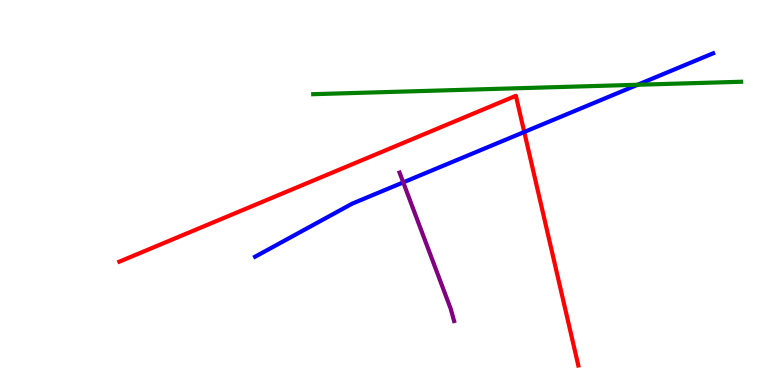[{'lines': ['blue', 'red'], 'intersections': [{'x': 6.76, 'y': 6.57}]}, {'lines': ['green', 'red'], 'intersections': []}, {'lines': ['purple', 'red'], 'intersections': []}, {'lines': ['blue', 'green'], 'intersections': [{'x': 8.23, 'y': 7.8}]}, {'lines': ['blue', 'purple'], 'intersections': [{'x': 5.2, 'y': 5.26}]}, {'lines': ['green', 'purple'], 'intersections': []}]